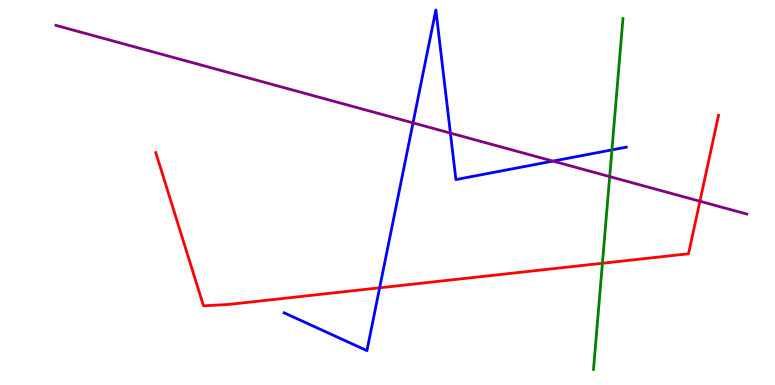[{'lines': ['blue', 'red'], 'intersections': [{'x': 4.9, 'y': 2.52}]}, {'lines': ['green', 'red'], 'intersections': [{'x': 7.77, 'y': 3.16}]}, {'lines': ['purple', 'red'], 'intersections': [{'x': 9.03, 'y': 4.77}]}, {'lines': ['blue', 'green'], 'intersections': [{'x': 7.9, 'y': 6.11}]}, {'lines': ['blue', 'purple'], 'intersections': [{'x': 5.33, 'y': 6.81}, {'x': 5.81, 'y': 6.54}, {'x': 7.13, 'y': 5.82}]}, {'lines': ['green', 'purple'], 'intersections': [{'x': 7.87, 'y': 5.41}]}]